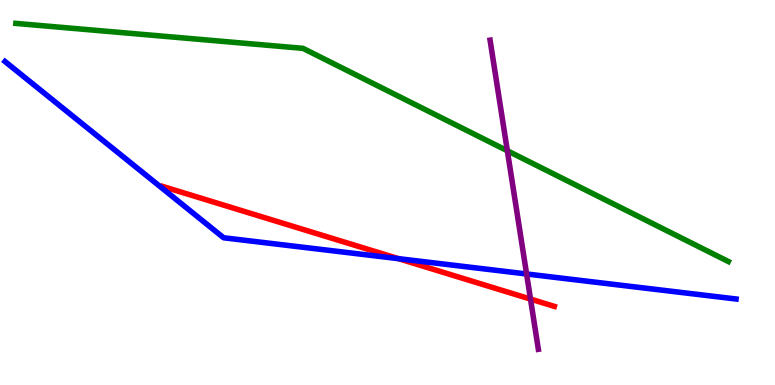[{'lines': ['blue', 'red'], 'intersections': [{'x': 5.14, 'y': 3.28}]}, {'lines': ['green', 'red'], 'intersections': []}, {'lines': ['purple', 'red'], 'intersections': [{'x': 6.85, 'y': 2.23}]}, {'lines': ['blue', 'green'], 'intersections': []}, {'lines': ['blue', 'purple'], 'intersections': [{'x': 6.79, 'y': 2.88}]}, {'lines': ['green', 'purple'], 'intersections': [{'x': 6.55, 'y': 6.08}]}]